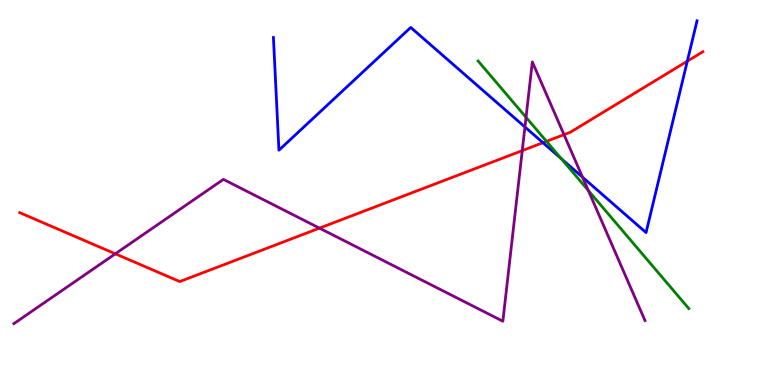[{'lines': ['blue', 'red'], 'intersections': [{'x': 7.01, 'y': 6.29}, {'x': 8.87, 'y': 8.41}]}, {'lines': ['green', 'red'], 'intersections': [{'x': 7.05, 'y': 6.33}]}, {'lines': ['purple', 'red'], 'intersections': [{'x': 1.49, 'y': 3.41}, {'x': 4.12, 'y': 4.07}, {'x': 6.74, 'y': 6.09}, {'x': 7.28, 'y': 6.5}]}, {'lines': ['blue', 'green'], 'intersections': [{'x': 7.24, 'y': 5.88}]}, {'lines': ['blue', 'purple'], 'intersections': [{'x': 6.77, 'y': 6.7}, {'x': 7.52, 'y': 5.4}]}, {'lines': ['green', 'purple'], 'intersections': [{'x': 6.79, 'y': 6.95}, {'x': 7.59, 'y': 5.05}]}]